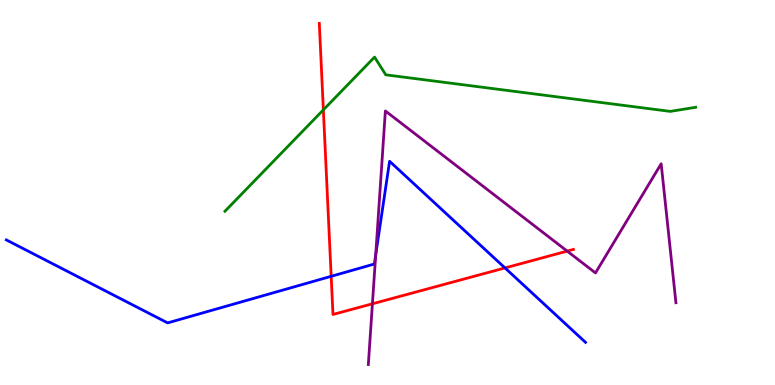[{'lines': ['blue', 'red'], 'intersections': [{'x': 4.27, 'y': 2.82}, {'x': 6.52, 'y': 3.04}]}, {'lines': ['green', 'red'], 'intersections': [{'x': 4.17, 'y': 7.15}]}, {'lines': ['purple', 'red'], 'intersections': [{'x': 4.81, 'y': 2.11}, {'x': 7.32, 'y': 3.48}]}, {'lines': ['blue', 'green'], 'intersections': []}, {'lines': ['blue', 'purple'], 'intersections': [{'x': 4.85, 'y': 3.37}]}, {'lines': ['green', 'purple'], 'intersections': []}]